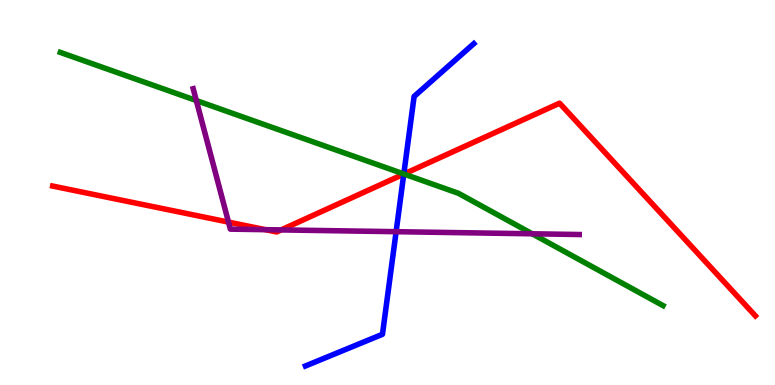[{'lines': ['blue', 'red'], 'intersections': [{'x': 5.21, 'y': 5.48}]}, {'lines': ['green', 'red'], 'intersections': [{'x': 5.21, 'y': 5.48}]}, {'lines': ['purple', 'red'], 'intersections': [{'x': 2.95, 'y': 4.23}, {'x': 3.43, 'y': 4.03}, {'x': 3.63, 'y': 4.03}]}, {'lines': ['blue', 'green'], 'intersections': [{'x': 5.21, 'y': 5.48}]}, {'lines': ['blue', 'purple'], 'intersections': [{'x': 5.11, 'y': 3.98}]}, {'lines': ['green', 'purple'], 'intersections': [{'x': 2.53, 'y': 7.39}, {'x': 6.87, 'y': 3.93}]}]